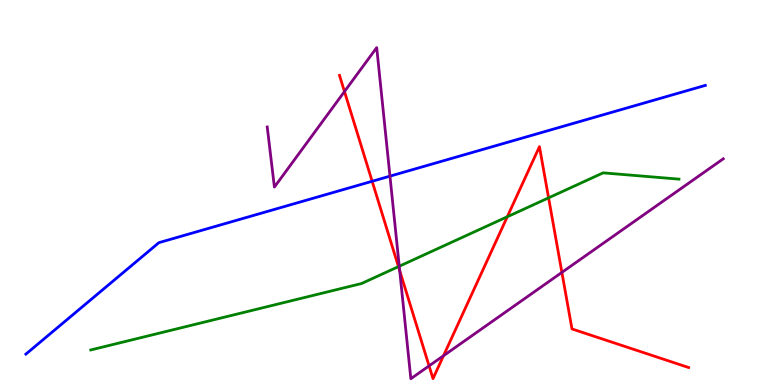[{'lines': ['blue', 'red'], 'intersections': [{'x': 4.8, 'y': 5.29}]}, {'lines': ['green', 'red'], 'intersections': [{'x': 5.14, 'y': 3.07}, {'x': 6.55, 'y': 4.37}, {'x': 7.08, 'y': 4.86}]}, {'lines': ['purple', 'red'], 'intersections': [{'x': 4.44, 'y': 7.62}, {'x': 5.16, 'y': 2.97}, {'x': 5.54, 'y': 0.496}, {'x': 5.72, 'y': 0.76}, {'x': 7.25, 'y': 2.92}]}, {'lines': ['blue', 'green'], 'intersections': []}, {'lines': ['blue', 'purple'], 'intersections': [{'x': 5.03, 'y': 5.42}]}, {'lines': ['green', 'purple'], 'intersections': [{'x': 5.15, 'y': 3.08}]}]